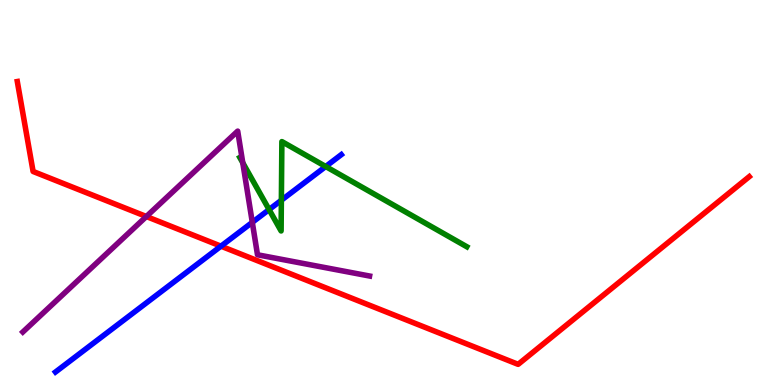[{'lines': ['blue', 'red'], 'intersections': [{'x': 2.85, 'y': 3.61}]}, {'lines': ['green', 'red'], 'intersections': []}, {'lines': ['purple', 'red'], 'intersections': [{'x': 1.89, 'y': 4.38}]}, {'lines': ['blue', 'green'], 'intersections': [{'x': 3.47, 'y': 4.56}, {'x': 3.63, 'y': 4.8}, {'x': 4.2, 'y': 5.68}]}, {'lines': ['blue', 'purple'], 'intersections': [{'x': 3.26, 'y': 4.23}]}, {'lines': ['green', 'purple'], 'intersections': [{'x': 3.13, 'y': 5.77}]}]